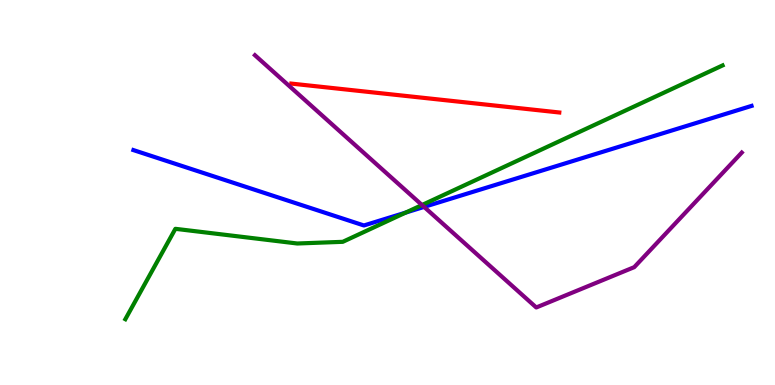[{'lines': ['blue', 'red'], 'intersections': []}, {'lines': ['green', 'red'], 'intersections': []}, {'lines': ['purple', 'red'], 'intersections': []}, {'lines': ['blue', 'green'], 'intersections': [{'x': 5.24, 'y': 4.48}]}, {'lines': ['blue', 'purple'], 'intersections': [{'x': 5.47, 'y': 4.63}]}, {'lines': ['green', 'purple'], 'intersections': [{'x': 5.45, 'y': 4.67}]}]